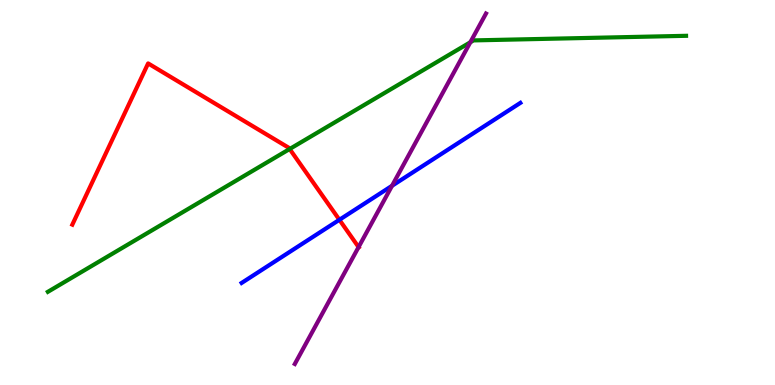[{'lines': ['blue', 'red'], 'intersections': [{'x': 4.38, 'y': 4.29}]}, {'lines': ['green', 'red'], 'intersections': [{'x': 3.74, 'y': 6.13}]}, {'lines': ['purple', 'red'], 'intersections': [{'x': 4.63, 'y': 3.58}]}, {'lines': ['blue', 'green'], 'intersections': []}, {'lines': ['blue', 'purple'], 'intersections': [{'x': 5.06, 'y': 5.17}]}, {'lines': ['green', 'purple'], 'intersections': [{'x': 6.07, 'y': 8.9}]}]